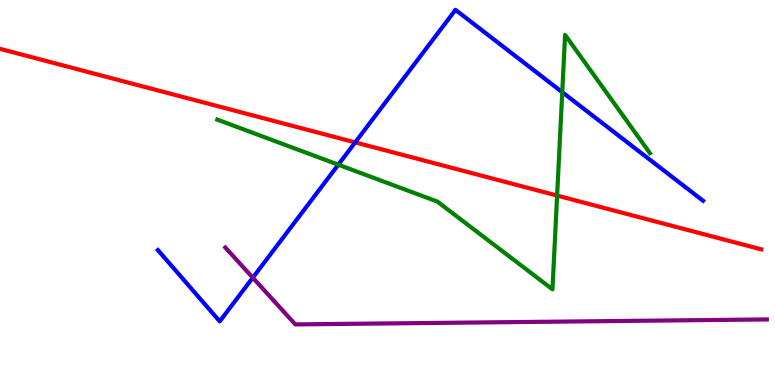[{'lines': ['blue', 'red'], 'intersections': [{'x': 4.58, 'y': 6.3}]}, {'lines': ['green', 'red'], 'intersections': [{'x': 7.19, 'y': 4.92}]}, {'lines': ['purple', 'red'], 'intersections': []}, {'lines': ['blue', 'green'], 'intersections': [{'x': 4.37, 'y': 5.72}, {'x': 7.25, 'y': 7.61}]}, {'lines': ['blue', 'purple'], 'intersections': [{'x': 3.26, 'y': 2.79}]}, {'lines': ['green', 'purple'], 'intersections': []}]